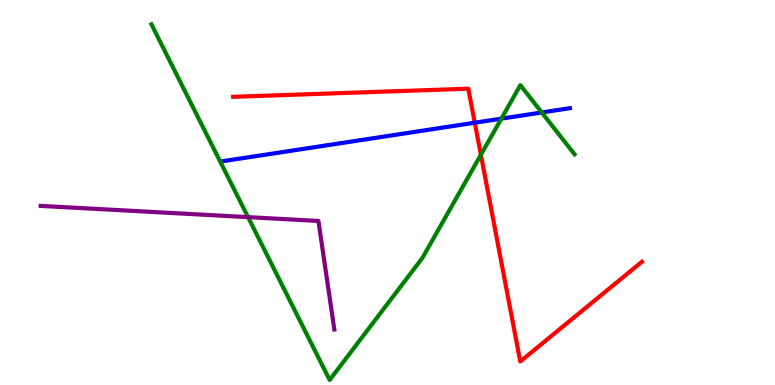[{'lines': ['blue', 'red'], 'intersections': [{'x': 6.13, 'y': 6.81}]}, {'lines': ['green', 'red'], 'intersections': [{'x': 6.2, 'y': 5.98}]}, {'lines': ['purple', 'red'], 'intersections': []}, {'lines': ['blue', 'green'], 'intersections': [{'x': 6.47, 'y': 6.92}, {'x': 6.99, 'y': 7.08}]}, {'lines': ['blue', 'purple'], 'intersections': []}, {'lines': ['green', 'purple'], 'intersections': [{'x': 3.2, 'y': 4.36}]}]